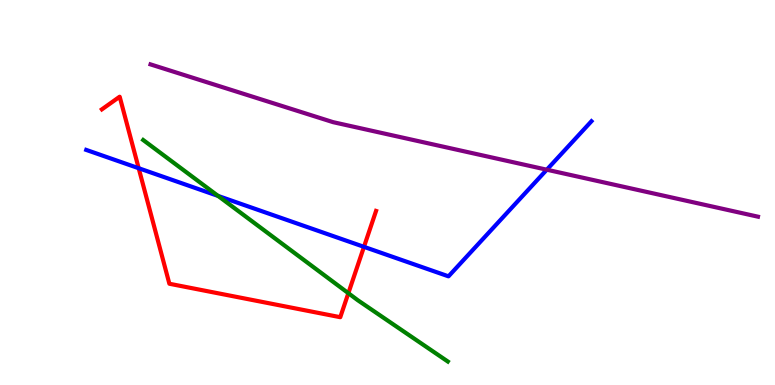[{'lines': ['blue', 'red'], 'intersections': [{'x': 1.79, 'y': 5.63}, {'x': 4.7, 'y': 3.59}]}, {'lines': ['green', 'red'], 'intersections': [{'x': 4.49, 'y': 2.38}]}, {'lines': ['purple', 'red'], 'intersections': []}, {'lines': ['blue', 'green'], 'intersections': [{'x': 2.81, 'y': 4.91}]}, {'lines': ['blue', 'purple'], 'intersections': [{'x': 7.06, 'y': 5.59}]}, {'lines': ['green', 'purple'], 'intersections': []}]